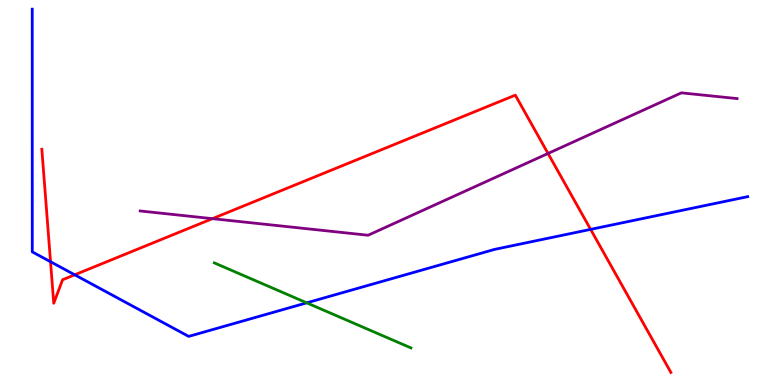[{'lines': ['blue', 'red'], 'intersections': [{'x': 0.652, 'y': 3.2}, {'x': 0.964, 'y': 2.86}, {'x': 7.62, 'y': 4.04}]}, {'lines': ['green', 'red'], 'intersections': []}, {'lines': ['purple', 'red'], 'intersections': [{'x': 2.74, 'y': 4.32}, {'x': 7.07, 'y': 6.01}]}, {'lines': ['blue', 'green'], 'intersections': [{'x': 3.96, 'y': 2.13}]}, {'lines': ['blue', 'purple'], 'intersections': []}, {'lines': ['green', 'purple'], 'intersections': []}]